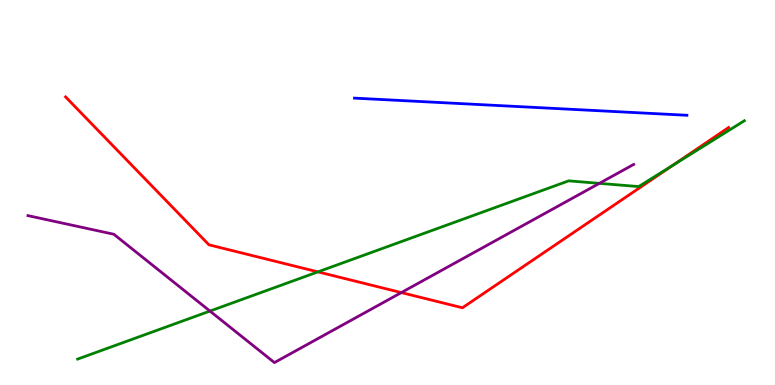[{'lines': ['blue', 'red'], 'intersections': []}, {'lines': ['green', 'red'], 'intersections': [{'x': 4.1, 'y': 2.94}, {'x': 8.68, 'y': 5.7}]}, {'lines': ['purple', 'red'], 'intersections': [{'x': 5.18, 'y': 2.4}]}, {'lines': ['blue', 'green'], 'intersections': []}, {'lines': ['blue', 'purple'], 'intersections': []}, {'lines': ['green', 'purple'], 'intersections': [{'x': 2.71, 'y': 1.92}, {'x': 7.73, 'y': 5.24}]}]